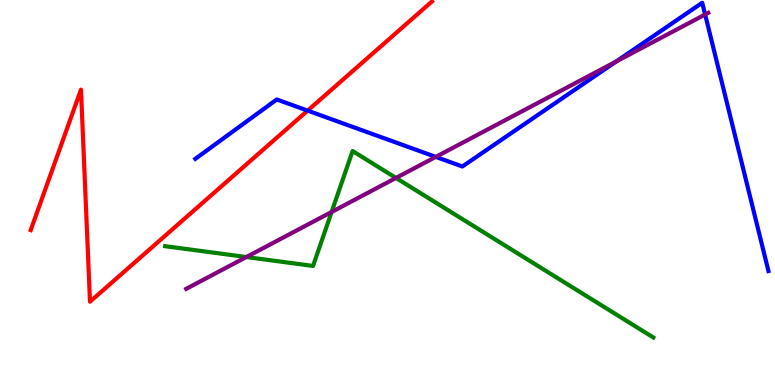[{'lines': ['blue', 'red'], 'intersections': [{'x': 3.97, 'y': 7.13}]}, {'lines': ['green', 'red'], 'intersections': []}, {'lines': ['purple', 'red'], 'intersections': []}, {'lines': ['blue', 'green'], 'intersections': []}, {'lines': ['blue', 'purple'], 'intersections': [{'x': 5.62, 'y': 5.92}, {'x': 7.95, 'y': 8.4}, {'x': 9.1, 'y': 9.62}]}, {'lines': ['green', 'purple'], 'intersections': [{'x': 3.18, 'y': 3.32}, {'x': 4.28, 'y': 4.49}, {'x': 5.11, 'y': 5.38}]}]